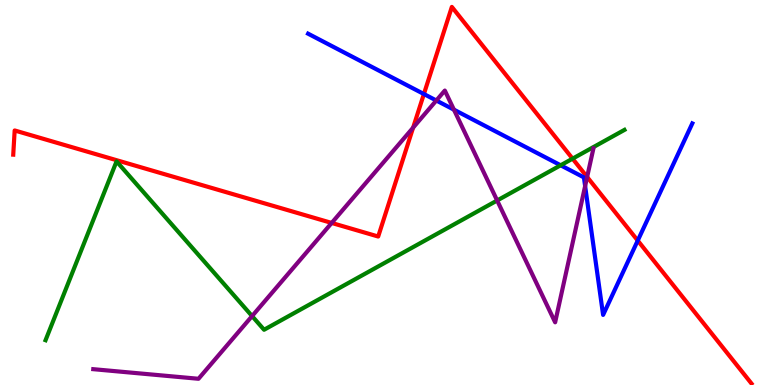[{'lines': ['blue', 'red'], 'intersections': [{'x': 5.47, 'y': 7.56}, {'x': 8.23, 'y': 3.75}]}, {'lines': ['green', 'red'], 'intersections': [{'x': 7.39, 'y': 5.88}]}, {'lines': ['purple', 'red'], 'intersections': [{'x': 4.28, 'y': 4.21}, {'x': 5.33, 'y': 6.68}, {'x': 7.58, 'y': 5.4}]}, {'lines': ['blue', 'green'], 'intersections': [{'x': 7.23, 'y': 5.71}]}, {'lines': ['blue', 'purple'], 'intersections': [{'x': 5.63, 'y': 7.39}, {'x': 5.86, 'y': 7.15}, {'x': 7.55, 'y': 5.17}]}, {'lines': ['green', 'purple'], 'intersections': [{'x': 3.25, 'y': 1.79}, {'x': 6.41, 'y': 4.79}]}]